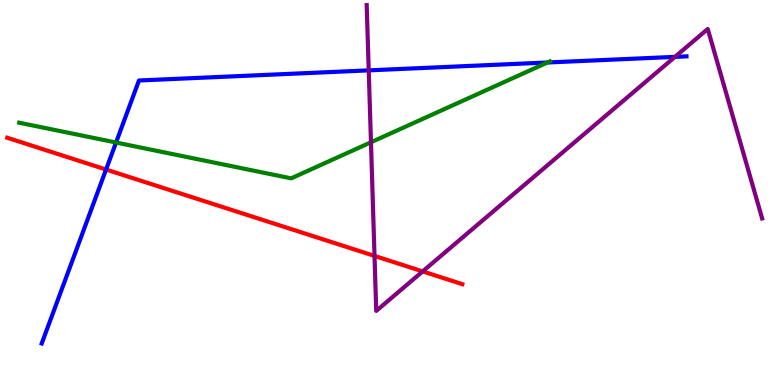[{'lines': ['blue', 'red'], 'intersections': [{'x': 1.37, 'y': 5.6}]}, {'lines': ['green', 'red'], 'intersections': []}, {'lines': ['purple', 'red'], 'intersections': [{'x': 4.83, 'y': 3.35}, {'x': 5.45, 'y': 2.95}]}, {'lines': ['blue', 'green'], 'intersections': [{'x': 1.5, 'y': 6.3}, {'x': 7.06, 'y': 8.38}]}, {'lines': ['blue', 'purple'], 'intersections': [{'x': 4.76, 'y': 8.17}, {'x': 8.71, 'y': 8.52}]}, {'lines': ['green', 'purple'], 'intersections': [{'x': 4.79, 'y': 6.3}]}]